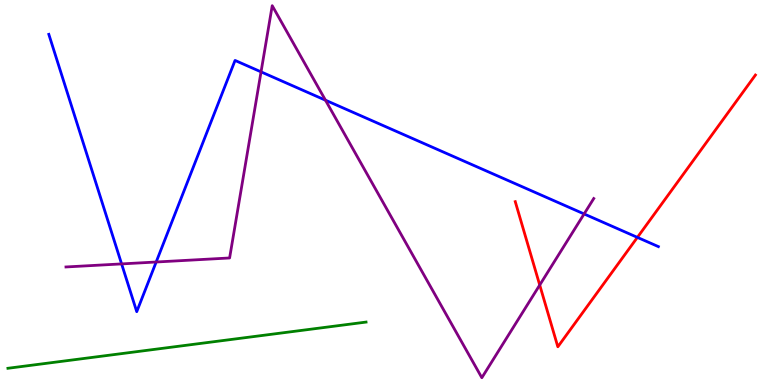[{'lines': ['blue', 'red'], 'intersections': [{'x': 8.22, 'y': 3.83}]}, {'lines': ['green', 'red'], 'intersections': []}, {'lines': ['purple', 'red'], 'intersections': [{'x': 6.96, 'y': 2.6}]}, {'lines': ['blue', 'green'], 'intersections': []}, {'lines': ['blue', 'purple'], 'intersections': [{'x': 1.57, 'y': 3.15}, {'x': 2.02, 'y': 3.19}, {'x': 3.37, 'y': 8.13}, {'x': 4.2, 'y': 7.4}, {'x': 7.54, 'y': 4.44}]}, {'lines': ['green', 'purple'], 'intersections': []}]